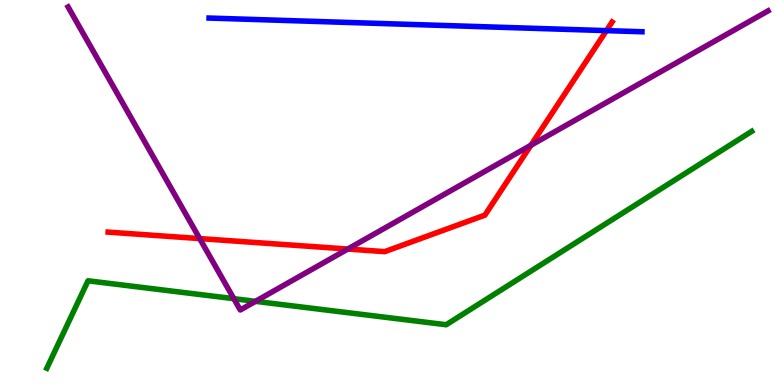[{'lines': ['blue', 'red'], 'intersections': [{'x': 7.82, 'y': 9.2}]}, {'lines': ['green', 'red'], 'intersections': []}, {'lines': ['purple', 'red'], 'intersections': [{'x': 2.58, 'y': 3.8}, {'x': 4.49, 'y': 3.53}, {'x': 6.85, 'y': 6.23}]}, {'lines': ['blue', 'green'], 'intersections': []}, {'lines': ['blue', 'purple'], 'intersections': []}, {'lines': ['green', 'purple'], 'intersections': [{'x': 3.02, 'y': 2.24}, {'x': 3.3, 'y': 2.17}]}]